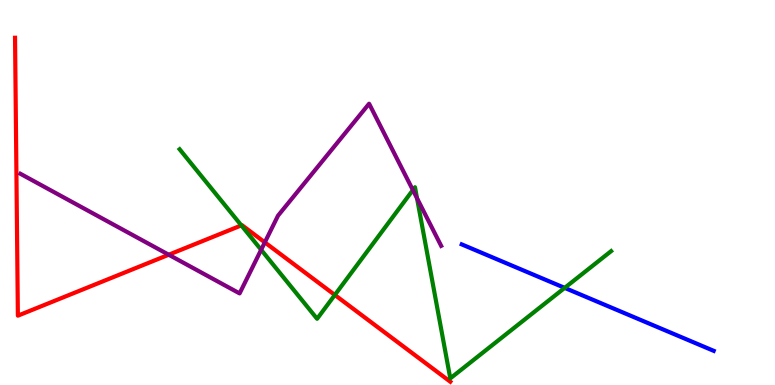[{'lines': ['blue', 'red'], 'intersections': []}, {'lines': ['green', 'red'], 'intersections': [{'x': 3.11, 'y': 4.15}, {'x': 4.32, 'y': 2.34}]}, {'lines': ['purple', 'red'], 'intersections': [{'x': 2.18, 'y': 3.38}, {'x': 3.42, 'y': 3.7}]}, {'lines': ['blue', 'green'], 'intersections': [{'x': 7.29, 'y': 2.52}]}, {'lines': ['blue', 'purple'], 'intersections': []}, {'lines': ['green', 'purple'], 'intersections': [{'x': 3.37, 'y': 3.51}, {'x': 5.33, 'y': 5.06}, {'x': 5.38, 'y': 4.85}]}]